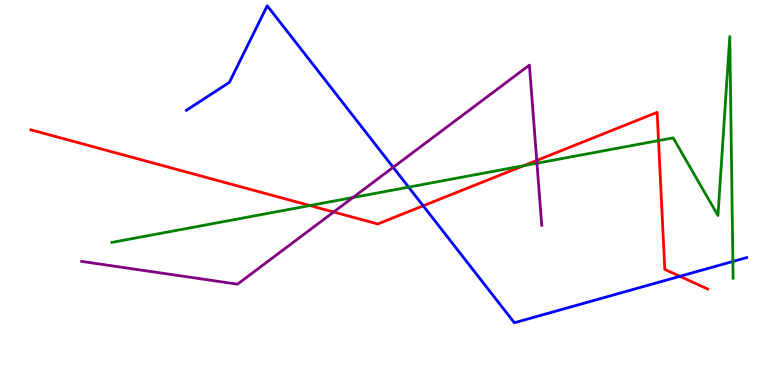[{'lines': ['blue', 'red'], 'intersections': [{'x': 5.46, 'y': 4.65}, {'x': 8.77, 'y': 2.82}]}, {'lines': ['green', 'red'], 'intersections': [{'x': 4.0, 'y': 4.66}, {'x': 6.75, 'y': 5.7}, {'x': 8.5, 'y': 6.35}]}, {'lines': ['purple', 'red'], 'intersections': [{'x': 4.31, 'y': 4.49}, {'x': 6.93, 'y': 5.83}]}, {'lines': ['blue', 'green'], 'intersections': [{'x': 5.27, 'y': 5.14}, {'x': 9.46, 'y': 3.21}]}, {'lines': ['blue', 'purple'], 'intersections': [{'x': 5.07, 'y': 5.65}]}, {'lines': ['green', 'purple'], 'intersections': [{'x': 4.55, 'y': 4.87}, {'x': 6.93, 'y': 5.76}]}]